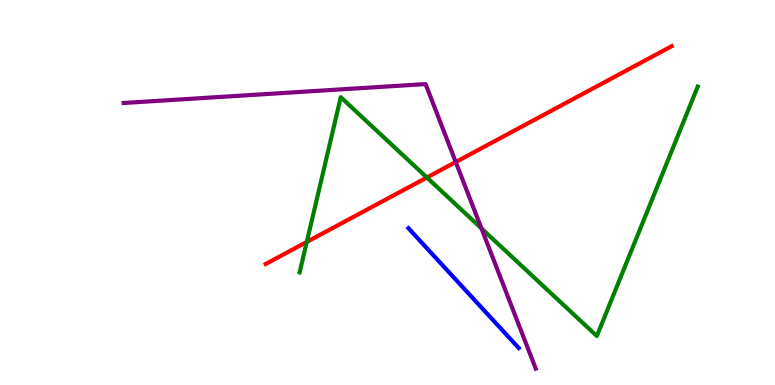[{'lines': ['blue', 'red'], 'intersections': []}, {'lines': ['green', 'red'], 'intersections': [{'x': 3.96, 'y': 3.72}, {'x': 5.51, 'y': 5.39}]}, {'lines': ['purple', 'red'], 'intersections': [{'x': 5.88, 'y': 5.79}]}, {'lines': ['blue', 'green'], 'intersections': []}, {'lines': ['blue', 'purple'], 'intersections': []}, {'lines': ['green', 'purple'], 'intersections': [{'x': 6.21, 'y': 4.07}]}]